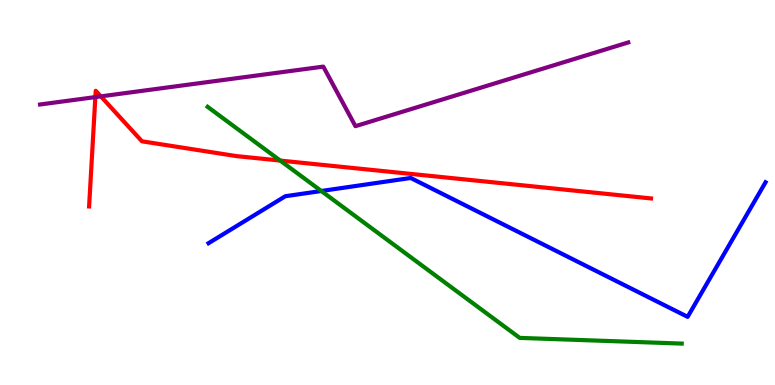[{'lines': ['blue', 'red'], 'intersections': []}, {'lines': ['green', 'red'], 'intersections': [{'x': 3.62, 'y': 5.83}]}, {'lines': ['purple', 'red'], 'intersections': [{'x': 1.23, 'y': 7.48}, {'x': 1.3, 'y': 7.5}]}, {'lines': ['blue', 'green'], 'intersections': [{'x': 4.15, 'y': 5.04}]}, {'lines': ['blue', 'purple'], 'intersections': []}, {'lines': ['green', 'purple'], 'intersections': []}]